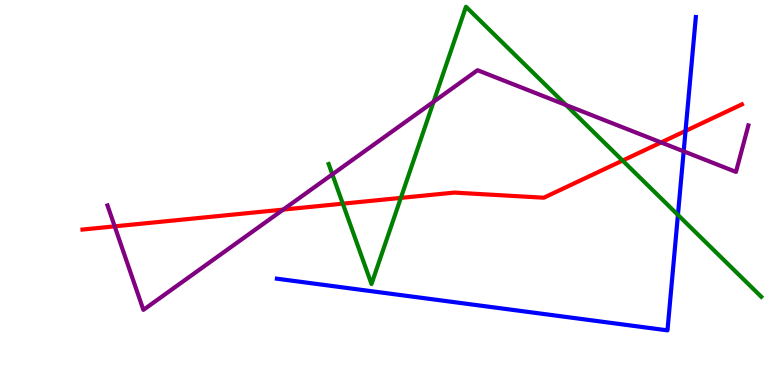[{'lines': ['blue', 'red'], 'intersections': [{'x': 8.85, 'y': 6.6}]}, {'lines': ['green', 'red'], 'intersections': [{'x': 4.42, 'y': 4.71}, {'x': 5.17, 'y': 4.86}, {'x': 8.03, 'y': 5.83}]}, {'lines': ['purple', 'red'], 'intersections': [{'x': 1.48, 'y': 4.12}, {'x': 3.65, 'y': 4.56}, {'x': 8.53, 'y': 6.3}]}, {'lines': ['blue', 'green'], 'intersections': [{'x': 8.75, 'y': 4.42}]}, {'lines': ['blue', 'purple'], 'intersections': [{'x': 8.82, 'y': 6.07}]}, {'lines': ['green', 'purple'], 'intersections': [{'x': 4.29, 'y': 5.47}, {'x': 5.59, 'y': 7.36}, {'x': 7.3, 'y': 7.27}]}]